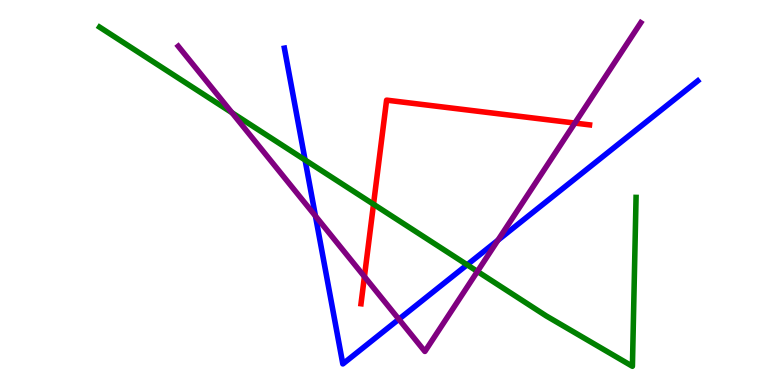[{'lines': ['blue', 'red'], 'intersections': []}, {'lines': ['green', 'red'], 'intersections': [{'x': 4.82, 'y': 4.69}]}, {'lines': ['purple', 'red'], 'intersections': [{'x': 4.7, 'y': 2.82}, {'x': 7.42, 'y': 6.8}]}, {'lines': ['blue', 'green'], 'intersections': [{'x': 3.94, 'y': 5.84}, {'x': 6.03, 'y': 3.12}]}, {'lines': ['blue', 'purple'], 'intersections': [{'x': 4.07, 'y': 4.39}, {'x': 5.15, 'y': 1.71}, {'x': 6.42, 'y': 3.76}]}, {'lines': ['green', 'purple'], 'intersections': [{'x': 2.99, 'y': 7.07}, {'x': 6.16, 'y': 2.95}]}]